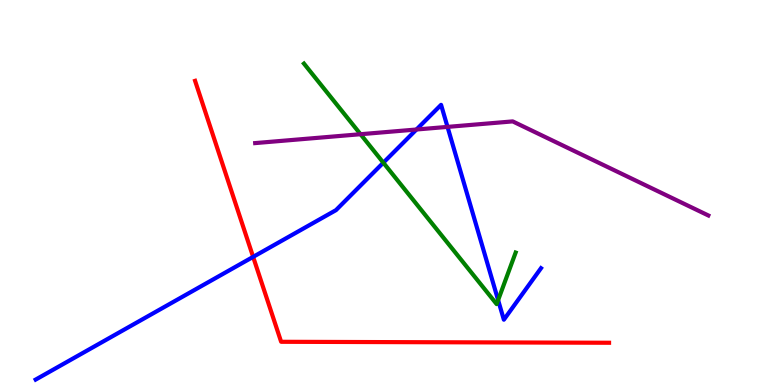[{'lines': ['blue', 'red'], 'intersections': [{'x': 3.27, 'y': 3.33}]}, {'lines': ['green', 'red'], 'intersections': []}, {'lines': ['purple', 'red'], 'intersections': []}, {'lines': ['blue', 'green'], 'intersections': [{'x': 4.95, 'y': 5.77}, {'x': 6.43, 'y': 2.21}]}, {'lines': ['blue', 'purple'], 'intersections': [{'x': 5.37, 'y': 6.64}, {'x': 5.77, 'y': 6.7}]}, {'lines': ['green', 'purple'], 'intersections': [{'x': 4.65, 'y': 6.51}]}]